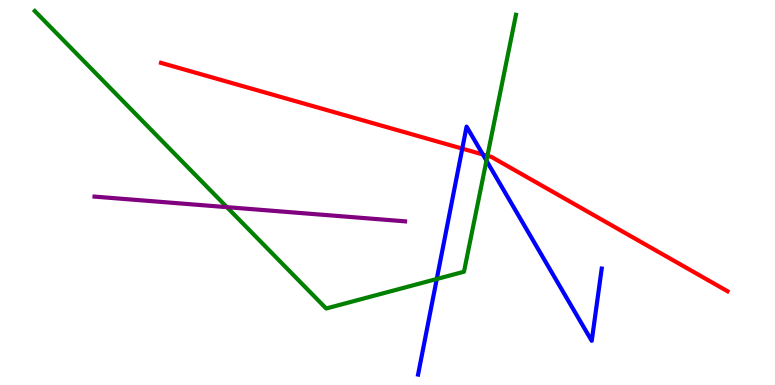[{'lines': ['blue', 'red'], 'intersections': [{'x': 5.96, 'y': 6.14}, {'x': 6.23, 'y': 5.99}]}, {'lines': ['green', 'red'], 'intersections': [{'x': 6.29, 'y': 5.95}]}, {'lines': ['purple', 'red'], 'intersections': []}, {'lines': ['blue', 'green'], 'intersections': [{'x': 5.64, 'y': 2.75}, {'x': 6.28, 'y': 5.83}]}, {'lines': ['blue', 'purple'], 'intersections': []}, {'lines': ['green', 'purple'], 'intersections': [{'x': 2.93, 'y': 4.62}]}]